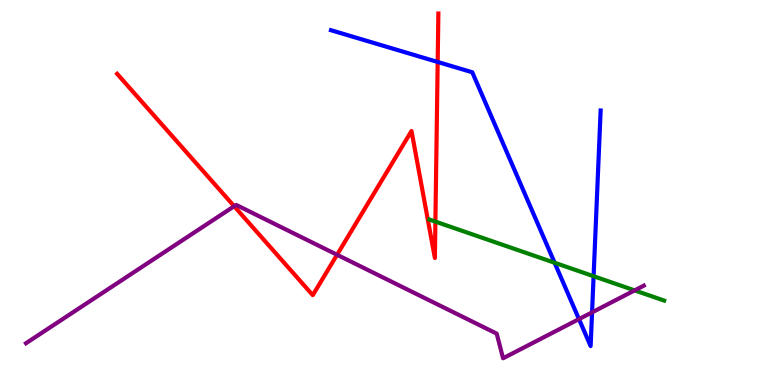[{'lines': ['blue', 'red'], 'intersections': [{'x': 5.65, 'y': 8.39}]}, {'lines': ['green', 'red'], 'intersections': [{'x': 5.62, 'y': 4.24}]}, {'lines': ['purple', 'red'], 'intersections': [{'x': 3.02, 'y': 4.64}, {'x': 4.35, 'y': 3.38}]}, {'lines': ['blue', 'green'], 'intersections': [{'x': 7.16, 'y': 3.18}, {'x': 7.66, 'y': 2.83}]}, {'lines': ['blue', 'purple'], 'intersections': [{'x': 7.47, 'y': 1.71}, {'x': 7.64, 'y': 1.89}]}, {'lines': ['green', 'purple'], 'intersections': [{'x': 8.19, 'y': 2.46}]}]